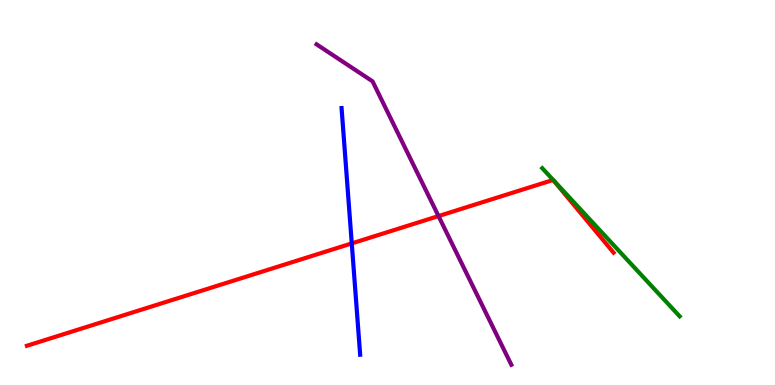[{'lines': ['blue', 'red'], 'intersections': [{'x': 4.54, 'y': 3.68}]}, {'lines': ['green', 'red'], 'intersections': []}, {'lines': ['purple', 'red'], 'intersections': [{'x': 5.66, 'y': 4.39}]}, {'lines': ['blue', 'green'], 'intersections': []}, {'lines': ['blue', 'purple'], 'intersections': []}, {'lines': ['green', 'purple'], 'intersections': []}]